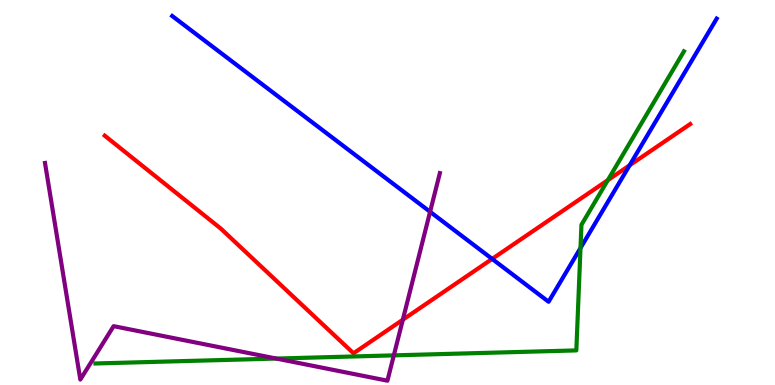[{'lines': ['blue', 'red'], 'intersections': [{'x': 6.35, 'y': 3.28}, {'x': 8.12, 'y': 5.71}]}, {'lines': ['green', 'red'], 'intersections': [{'x': 7.84, 'y': 5.32}]}, {'lines': ['purple', 'red'], 'intersections': [{'x': 5.2, 'y': 1.7}]}, {'lines': ['blue', 'green'], 'intersections': [{'x': 7.49, 'y': 3.56}]}, {'lines': ['blue', 'purple'], 'intersections': [{'x': 5.55, 'y': 4.5}]}, {'lines': ['green', 'purple'], 'intersections': [{'x': 3.57, 'y': 0.687}, {'x': 5.08, 'y': 0.77}]}]